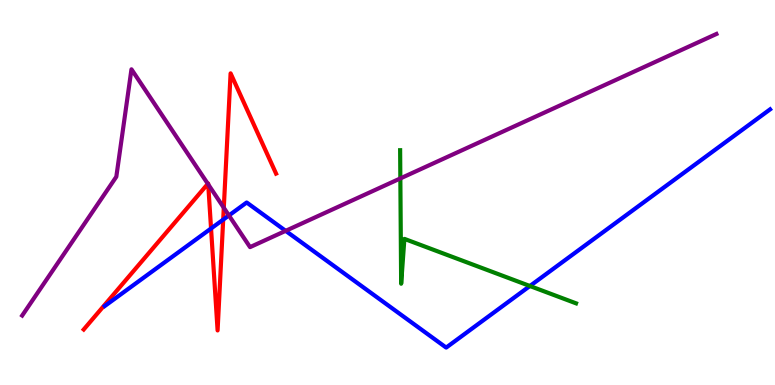[{'lines': ['blue', 'red'], 'intersections': [{'x': 2.72, 'y': 4.07}, {'x': 2.88, 'y': 4.3}]}, {'lines': ['green', 'red'], 'intersections': []}, {'lines': ['purple', 'red'], 'intersections': [{'x': 2.68, 'y': 5.23}, {'x': 2.69, 'y': 5.21}, {'x': 2.89, 'y': 4.6}]}, {'lines': ['blue', 'green'], 'intersections': [{'x': 6.84, 'y': 2.57}]}, {'lines': ['blue', 'purple'], 'intersections': [{'x': 2.95, 'y': 4.4}, {'x': 3.69, 'y': 4.0}]}, {'lines': ['green', 'purple'], 'intersections': [{'x': 5.17, 'y': 5.37}]}]